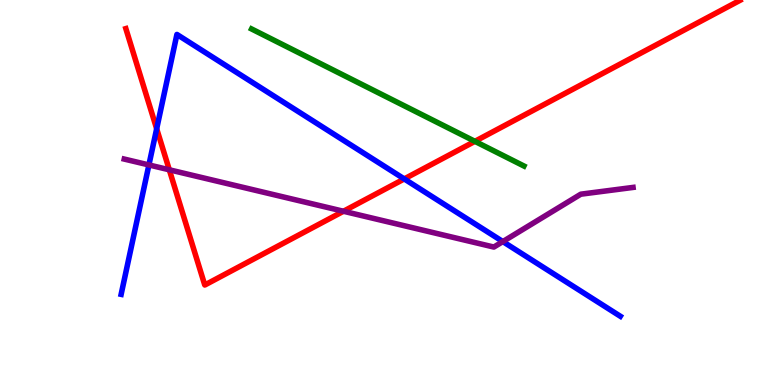[{'lines': ['blue', 'red'], 'intersections': [{'x': 2.02, 'y': 6.66}, {'x': 5.22, 'y': 5.35}]}, {'lines': ['green', 'red'], 'intersections': [{'x': 6.13, 'y': 6.33}]}, {'lines': ['purple', 'red'], 'intersections': [{'x': 2.18, 'y': 5.59}, {'x': 4.43, 'y': 4.51}]}, {'lines': ['blue', 'green'], 'intersections': []}, {'lines': ['blue', 'purple'], 'intersections': [{'x': 1.92, 'y': 5.72}, {'x': 6.49, 'y': 3.73}]}, {'lines': ['green', 'purple'], 'intersections': []}]